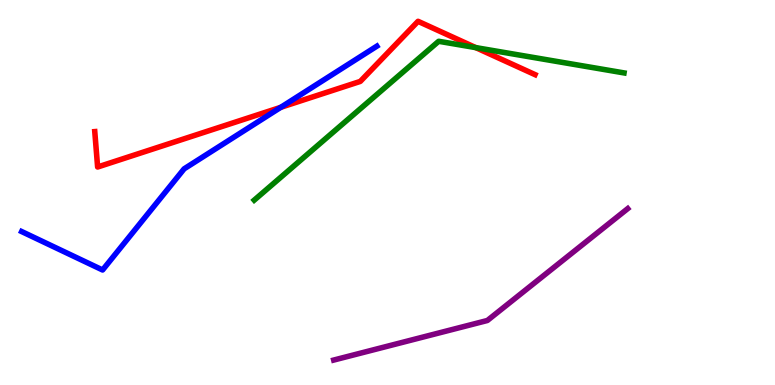[{'lines': ['blue', 'red'], 'intersections': [{'x': 3.62, 'y': 7.21}]}, {'lines': ['green', 'red'], 'intersections': [{'x': 6.14, 'y': 8.76}]}, {'lines': ['purple', 'red'], 'intersections': []}, {'lines': ['blue', 'green'], 'intersections': []}, {'lines': ['blue', 'purple'], 'intersections': []}, {'lines': ['green', 'purple'], 'intersections': []}]